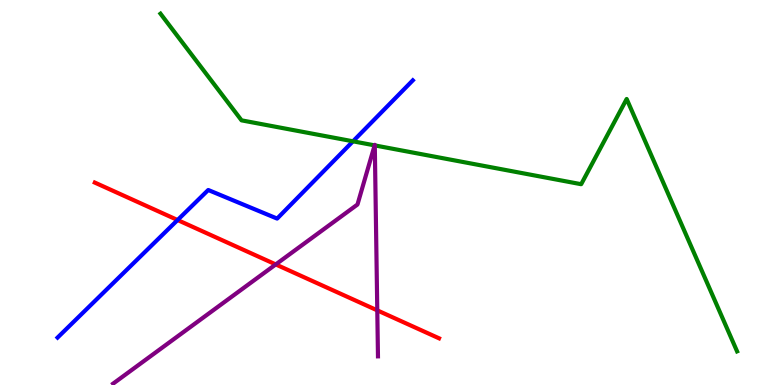[{'lines': ['blue', 'red'], 'intersections': [{'x': 2.29, 'y': 4.29}]}, {'lines': ['green', 'red'], 'intersections': []}, {'lines': ['purple', 'red'], 'intersections': [{'x': 3.56, 'y': 3.13}, {'x': 4.87, 'y': 1.94}]}, {'lines': ['blue', 'green'], 'intersections': [{'x': 4.55, 'y': 6.33}]}, {'lines': ['blue', 'purple'], 'intersections': []}, {'lines': ['green', 'purple'], 'intersections': [{'x': 4.83, 'y': 6.22}, {'x': 4.84, 'y': 6.22}]}]